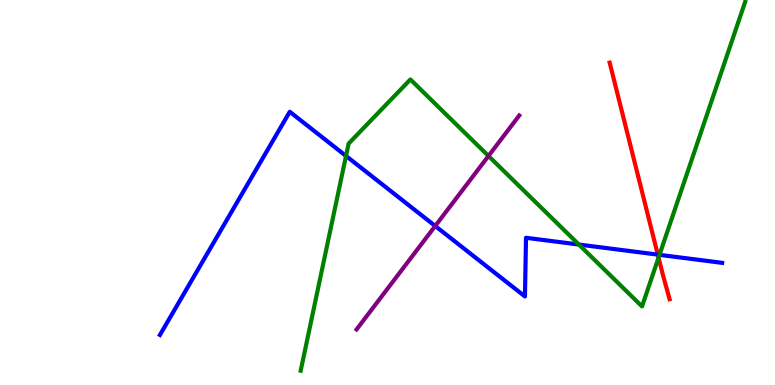[{'lines': ['blue', 'red'], 'intersections': [{'x': 8.49, 'y': 3.39}]}, {'lines': ['green', 'red'], 'intersections': [{'x': 8.5, 'y': 3.31}]}, {'lines': ['purple', 'red'], 'intersections': []}, {'lines': ['blue', 'green'], 'intersections': [{'x': 4.46, 'y': 5.95}, {'x': 7.47, 'y': 3.65}, {'x': 8.51, 'y': 3.38}]}, {'lines': ['blue', 'purple'], 'intersections': [{'x': 5.62, 'y': 4.13}]}, {'lines': ['green', 'purple'], 'intersections': [{'x': 6.3, 'y': 5.95}]}]